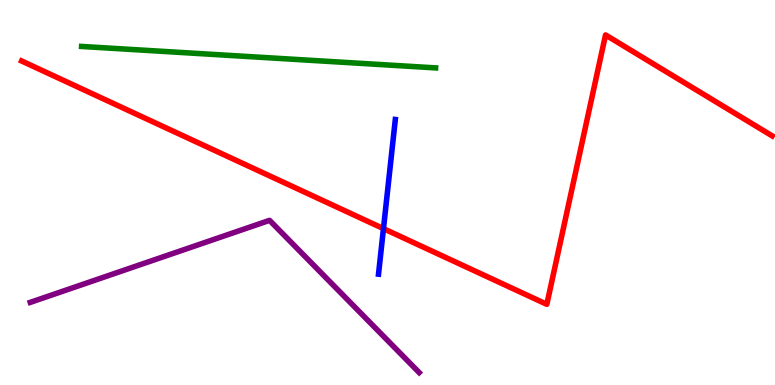[{'lines': ['blue', 'red'], 'intersections': [{'x': 4.95, 'y': 4.06}]}, {'lines': ['green', 'red'], 'intersections': []}, {'lines': ['purple', 'red'], 'intersections': []}, {'lines': ['blue', 'green'], 'intersections': []}, {'lines': ['blue', 'purple'], 'intersections': []}, {'lines': ['green', 'purple'], 'intersections': []}]